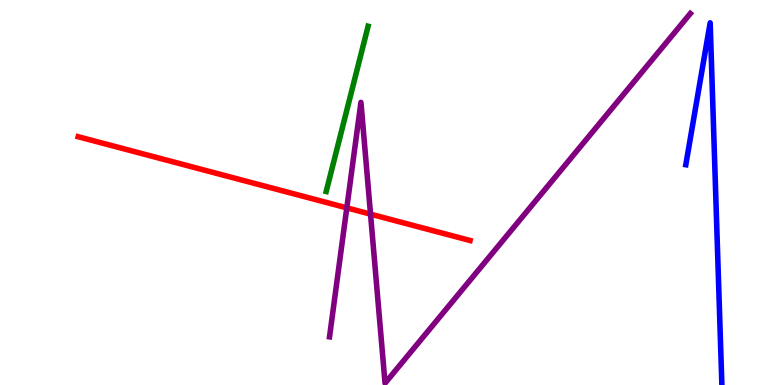[{'lines': ['blue', 'red'], 'intersections': []}, {'lines': ['green', 'red'], 'intersections': []}, {'lines': ['purple', 'red'], 'intersections': [{'x': 4.47, 'y': 4.6}, {'x': 4.78, 'y': 4.44}]}, {'lines': ['blue', 'green'], 'intersections': []}, {'lines': ['blue', 'purple'], 'intersections': []}, {'lines': ['green', 'purple'], 'intersections': []}]